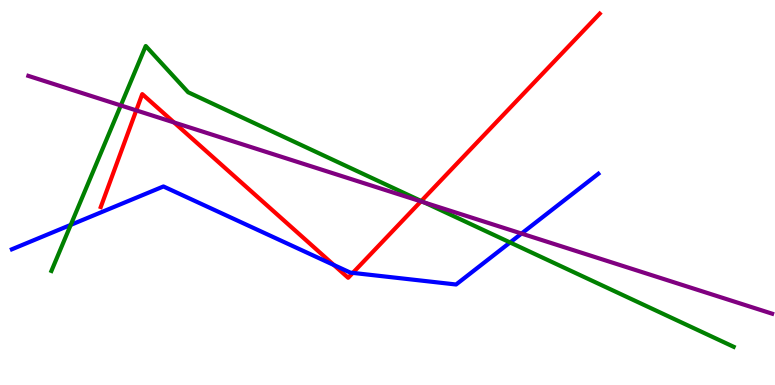[{'lines': ['blue', 'red'], 'intersections': [{'x': 4.31, 'y': 3.12}, {'x': 4.55, 'y': 2.91}]}, {'lines': ['green', 'red'], 'intersections': [{'x': 5.44, 'y': 4.78}]}, {'lines': ['purple', 'red'], 'intersections': [{'x': 1.76, 'y': 7.13}, {'x': 2.25, 'y': 6.82}, {'x': 5.43, 'y': 4.77}]}, {'lines': ['blue', 'green'], 'intersections': [{'x': 0.913, 'y': 4.16}, {'x': 6.58, 'y': 3.7}]}, {'lines': ['blue', 'purple'], 'intersections': [{'x': 6.73, 'y': 3.93}]}, {'lines': ['green', 'purple'], 'intersections': [{'x': 1.56, 'y': 7.26}, {'x': 5.48, 'y': 4.74}]}]